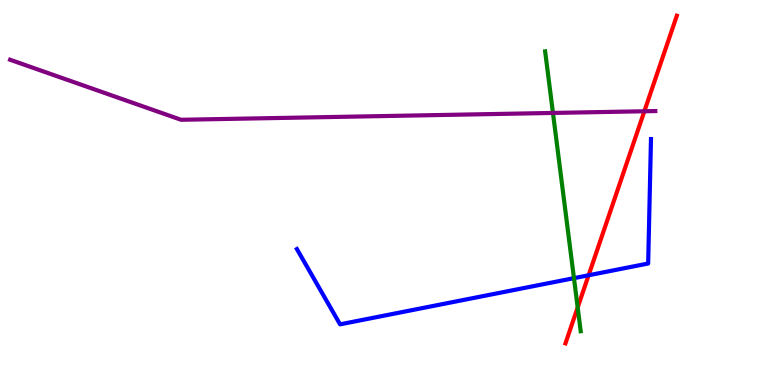[{'lines': ['blue', 'red'], 'intersections': [{'x': 7.59, 'y': 2.85}]}, {'lines': ['green', 'red'], 'intersections': [{'x': 7.45, 'y': 2.01}]}, {'lines': ['purple', 'red'], 'intersections': [{'x': 8.31, 'y': 7.11}]}, {'lines': ['blue', 'green'], 'intersections': [{'x': 7.41, 'y': 2.78}]}, {'lines': ['blue', 'purple'], 'intersections': []}, {'lines': ['green', 'purple'], 'intersections': [{'x': 7.13, 'y': 7.07}]}]